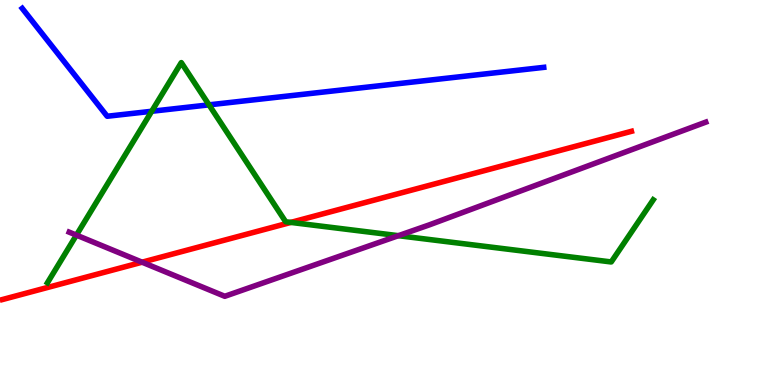[{'lines': ['blue', 'red'], 'intersections': []}, {'lines': ['green', 'red'], 'intersections': [{'x': 3.75, 'y': 4.22}]}, {'lines': ['purple', 'red'], 'intersections': [{'x': 1.83, 'y': 3.19}]}, {'lines': ['blue', 'green'], 'intersections': [{'x': 1.96, 'y': 7.11}, {'x': 2.7, 'y': 7.28}]}, {'lines': ['blue', 'purple'], 'intersections': []}, {'lines': ['green', 'purple'], 'intersections': [{'x': 0.986, 'y': 3.89}, {'x': 5.14, 'y': 3.88}]}]